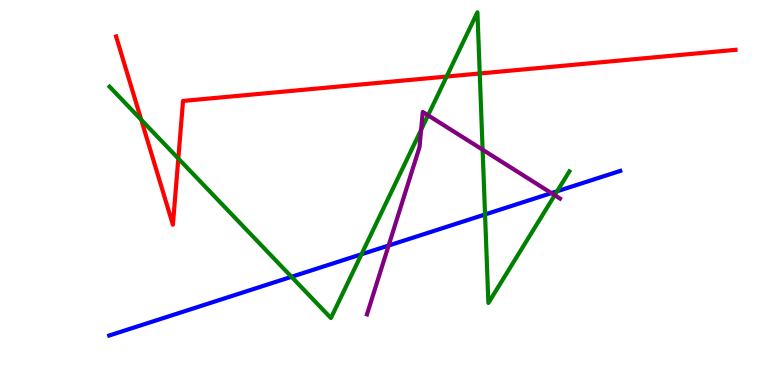[{'lines': ['blue', 'red'], 'intersections': []}, {'lines': ['green', 'red'], 'intersections': [{'x': 1.82, 'y': 6.89}, {'x': 2.3, 'y': 5.88}, {'x': 5.76, 'y': 8.01}, {'x': 6.19, 'y': 8.09}]}, {'lines': ['purple', 'red'], 'intersections': []}, {'lines': ['blue', 'green'], 'intersections': [{'x': 3.76, 'y': 2.81}, {'x': 4.66, 'y': 3.4}, {'x': 6.26, 'y': 4.43}, {'x': 7.19, 'y': 5.03}]}, {'lines': ['blue', 'purple'], 'intersections': [{'x': 5.01, 'y': 3.62}, {'x': 7.11, 'y': 4.98}]}, {'lines': ['green', 'purple'], 'intersections': [{'x': 5.43, 'y': 6.63}, {'x': 5.52, 'y': 7.01}, {'x': 6.23, 'y': 6.11}, {'x': 7.16, 'y': 4.93}]}]